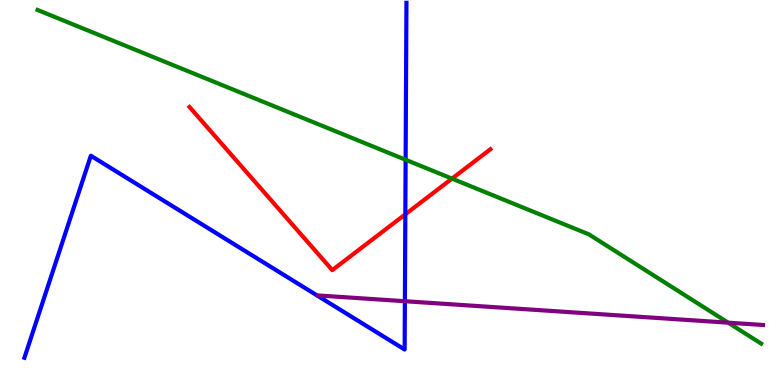[{'lines': ['blue', 'red'], 'intersections': [{'x': 5.23, 'y': 4.43}]}, {'lines': ['green', 'red'], 'intersections': [{'x': 5.83, 'y': 5.36}]}, {'lines': ['purple', 'red'], 'intersections': []}, {'lines': ['blue', 'green'], 'intersections': [{'x': 5.23, 'y': 5.85}]}, {'lines': ['blue', 'purple'], 'intersections': [{'x': 5.22, 'y': 2.18}]}, {'lines': ['green', 'purple'], 'intersections': [{'x': 9.4, 'y': 1.62}]}]